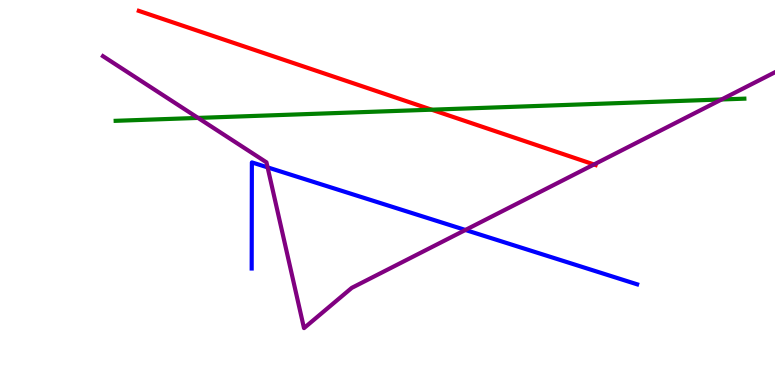[{'lines': ['blue', 'red'], 'intersections': []}, {'lines': ['green', 'red'], 'intersections': [{'x': 5.57, 'y': 7.15}]}, {'lines': ['purple', 'red'], 'intersections': [{'x': 7.66, 'y': 5.73}]}, {'lines': ['blue', 'green'], 'intersections': []}, {'lines': ['blue', 'purple'], 'intersections': [{'x': 3.45, 'y': 5.65}, {'x': 6.01, 'y': 4.03}]}, {'lines': ['green', 'purple'], 'intersections': [{'x': 2.56, 'y': 6.94}, {'x': 9.31, 'y': 7.42}]}]